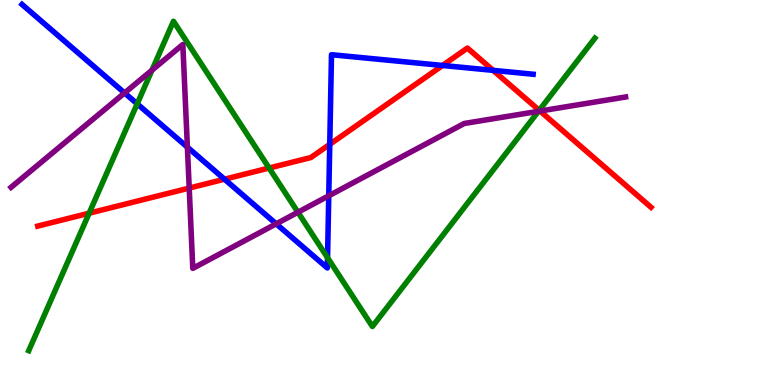[{'lines': ['blue', 'red'], 'intersections': [{'x': 2.9, 'y': 5.35}, {'x': 4.25, 'y': 6.25}, {'x': 5.71, 'y': 8.3}, {'x': 6.36, 'y': 8.17}]}, {'lines': ['green', 'red'], 'intersections': [{'x': 1.15, 'y': 4.46}, {'x': 3.47, 'y': 5.64}, {'x': 6.96, 'y': 7.13}]}, {'lines': ['purple', 'red'], 'intersections': [{'x': 2.44, 'y': 5.11}, {'x': 6.97, 'y': 7.12}]}, {'lines': ['blue', 'green'], 'intersections': [{'x': 1.77, 'y': 7.3}, {'x': 4.23, 'y': 3.31}]}, {'lines': ['blue', 'purple'], 'intersections': [{'x': 1.61, 'y': 7.59}, {'x': 2.42, 'y': 6.18}, {'x': 3.56, 'y': 4.19}, {'x': 4.24, 'y': 4.91}]}, {'lines': ['green', 'purple'], 'intersections': [{'x': 1.96, 'y': 8.18}, {'x': 3.84, 'y': 4.49}, {'x': 6.95, 'y': 7.11}]}]